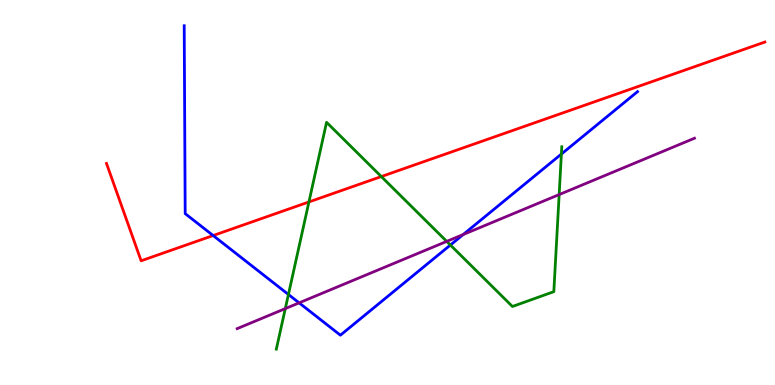[{'lines': ['blue', 'red'], 'intersections': [{'x': 2.75, 'y': 3.88}]}, {'lines': ['green', 'red'], 'intersections': [{'x': 3.99, 'y': 4.75}, {'x': 4.92, 'y': 5.41}]}, {'lines': ['purple', 'red'], 'intersections': []}, {'lines': ['blue', 'green'], 'intersections': [{'x': 3.72, 'y': 2.35}, {'x': 5.81, 'y': 3.64}, {'x': 7.24, 'y': 6.0}]}, {'lines': ['blue', 'purple'], 'intersections': [{'x': 3.86, 'y': 2.13}, {'x': 5.98, 'y': 3.91}]}, {'lines': ['green', 'purple'], 'intersections': [{'x': 3.68, 'y': 1.98}, {'x': 5.76, 'y': 3.73}, {'x': 7.21, 'y': 4.95}]}]